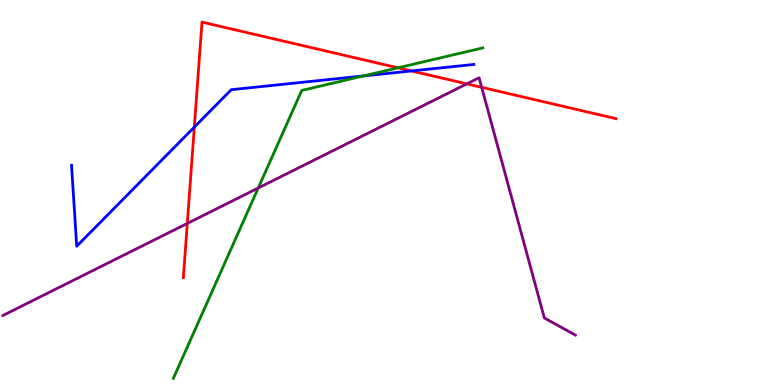[{'lines': ['blue', 'red'], 'intersections': [{'x': 2.51, 'y': 6.7}, {'x': 5.31, 'y': 8.16}]}, {'lines': ['green', 'red'], 'intersections': [{'x': 5.14, 'y': 8.24}]}, {'lines': ['purple', 'red'], 'intersections': [{'x': 2.42, 'y': 4.2}, {'x': 6.02, 'y': 7.82}, {'x': 6.22, 'y': 7.73}]}, {'lines': ['blue', 'green'], 'intersections': [{'x': 4.69, 'y': 8.03}]}, {'lines': ['blue', 'purple'], 'intersections': []}, {'lines': ['green', 'purple'], 'intersections': [{'x': 3.33, 'y': 5.12}]}]